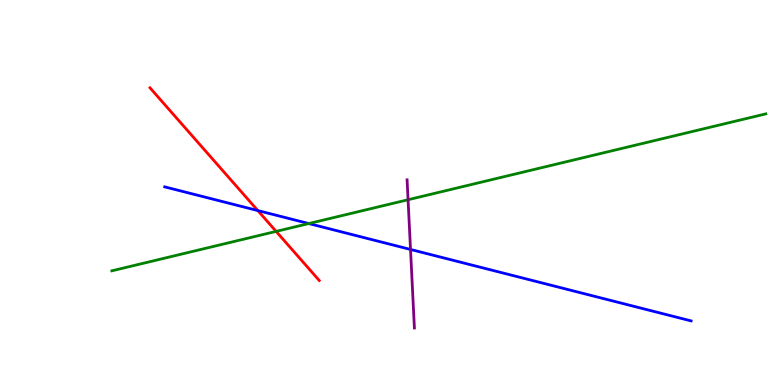[{'lines': ['blue', 'red'], 'intersections': [{'x': 3.33, 'y': 4.53}]}, {'lines': ['green', 'red'], 'intersections': [{'x': 3.56, 'y': 3.99}]}, {'lines': ['purple', 'red'], 'intersections': []}, {'lines': ['blue', 'green'], 'intersections': [{'x': 3.98, 'y': 4.19}]}, {'lines': ['blue', 'purple'], 'intersections': [{'x': 5.3, 'y': 3.52}]}, {'lines': ['green', 'purple'], 'intersections': [{'x': 5.27, 'y': 4.81}]}]